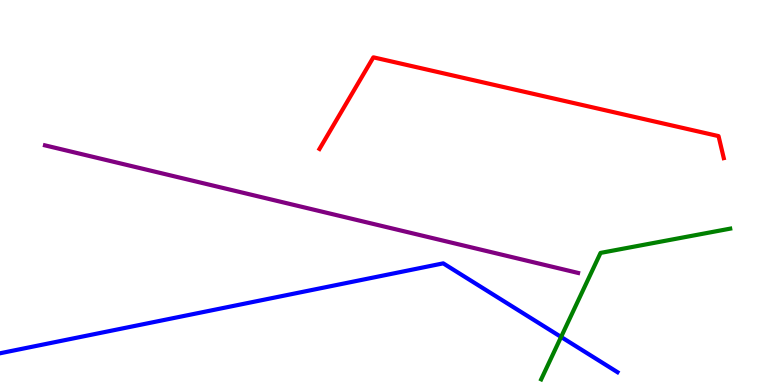[{'lines': ['blue', 'red'], 'intersections': []}, {'lines': ['green', 'red'], 'intersections': []}, {'lines': ['purple', 'red'], 'intersections': []}, {'lines': ['blue', 'green'], 'intersections': [{'x': 7.24, 'y': 1.25}]}, {'lines': ['blue', 'purple'], 'intersections': []}, {'lines': ['green', 'purple'], 'intersections': []}]